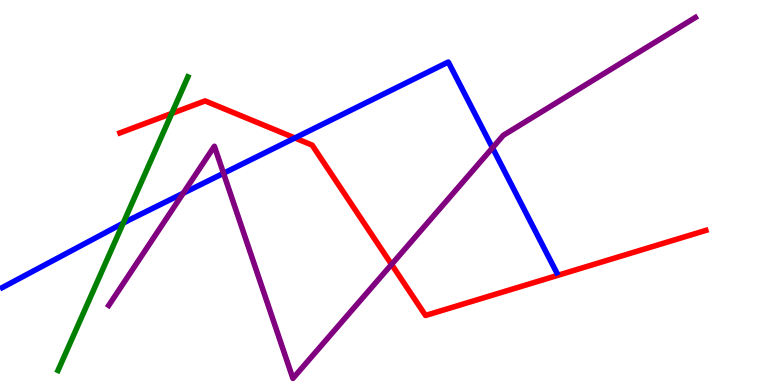[{'lines': ['blue', 'red'], 'intersections': [{'x': 3.8, 'y': 6.42}]}, {'lines': ['green', 'red'], 'intersections': [{'x': 2.22, 'y': 7.05}]}, {'lines': ['purple', 'red'], 'intersections': [{'x': 5.05, 'y': 3.13}]}, {'lines': ['blue', 'green'], 'intersections': [{'x': 1.59, 'y': 4.2}]}, {'lines': ['blue', 'purple'], 'intersections': [{'x': 2.36, 'y': 4.98}, {'x': 2.88, 'y': 5.5}, {'x': 6.35, 'y': 6.16}]}, {'lines': ['green', 'purple'], 'intersections': []}]